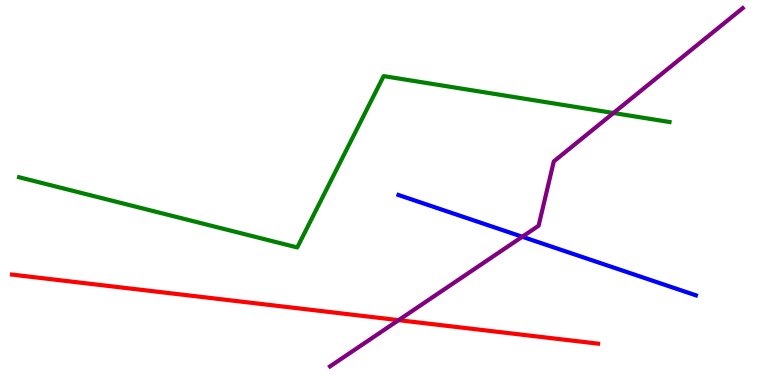[{'lines': ['blue', 'red'], 'intersections': []}, {'lines': ['green', 'red'], 'intersections': []}, {'lines': ['purple', 'red'], 'intersections': [{'x': 5.14, 'y': 1.68}]}, {'lines': ['blue', 'green'], 'intersections': []}, {'lines': ['blue', 'purple'], 'intersections': [{'x': 6.74, 'y': 3.85}]}, {'lines': ['green', 'purple'], 'intersections': [{'x': 7.92, 'y': 7.06}]}]